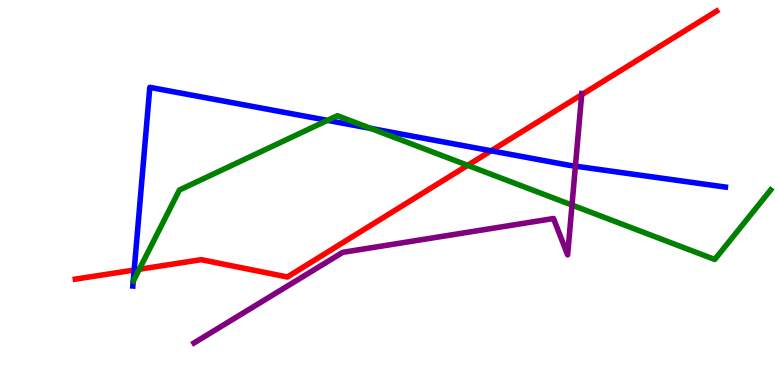[{'lines': ['blue', 'red'], 'intersections': [{'x': 1.73, 'y': 2.99}, {'x': 6.34, 'y': 6.08}]}, {'lines': ['green', 'red'], 'intersections': [{'x': 1.8, 'y': 3.01}, {'x': 6.03, 'y': 5.71}]}, {'lines': ['purple', 'red'], 'intersections': [{'x': 7.51, 'y': 7.54}]}, {'lines': ['blue', 'green'], 'intersections': [{'x': 4.23, 'y': 6.87}, {'x': 4.78, 'y': 6.66}]}, {'lines': ['blue', 'purple'], 'intersections': [{'x': 7.42, 'y': 5.68}]}, {'lines': ['green', 'purple'], 'intersections': [{'x': 7.38, 'y': 4.67}]}]